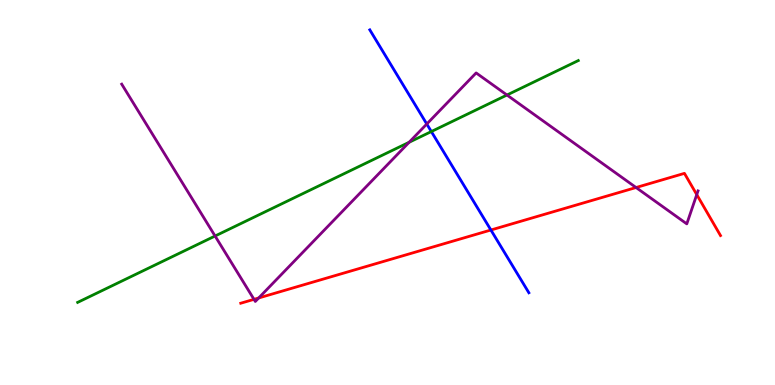[{'lines': ['blue', 'red'], 'intersections': [{'x': 6.33, 'y': 4.03}]}, {'lines': ['green', 'red'], 'intersections': []}, {'lines': ['purple', 'red'], 'intersections': [{'x': 3.28, 'y': 2.22}, {'x': 3.34, 'y': 2.26}, {'x': 8.21, 'y': 5.13}, {'x': 8.99, 'y': 4.95}]}, {'lines': ['blue', 'green'], 'intersections': [{'x': 5.57, 'y': 6.58}]}, {'lines': ['blue', 'purple'], 'intersections': [{'x': 5.51, 'y': 6.78}]}, {'lines': ['green', 'purple'], 'intersections': [{'x': 2.78, 'y': 3.87}, {'x': 5.28, 'y': 6.3}, {'x': 6.54, 'y': 7.53}]}]